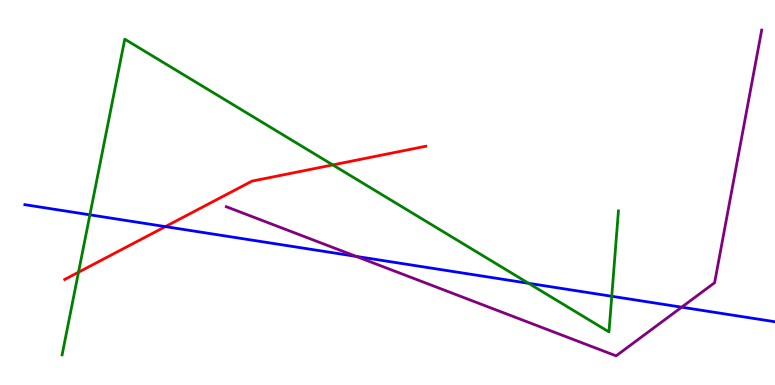[{'lines': ['blue', 'red'], 'intersections': [{'x': 2.13, 'y': 4.11}]}, {'lines': ['green', 'red'], 'intersections': [{'x': 1.01, 'y': 2.93}, {'x': 4.29, 'y': 5.72}]}, {'lines': ['purple', 'red'], 'intersections': []}, {'lines': ['blue', 'green'], 'intersections': [{'x': 1.16, 'y': 4.42}, {'x': 6.82, 'y': 2.64}, {'x': 7.89, 'y': 2.3}]}, {'lines': ['blue', 'purple'], 'intersections': [{'x': 4.59, 'y': 3.34}, {'x': 8.8, 'y': 2.02}]}, {'lines': ['green', 'purple'], 'intersections': []}]